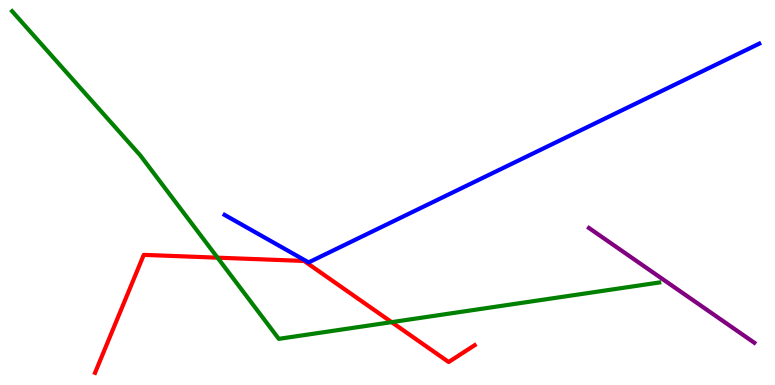[{'lines': ['blue', 'red'], 'intersections': []}, {'lines': ['green', 'red'], 'intersections': [{'x': 2.81, 'y': 3.31}, {'x': 5.05, 'y': 1.63}]}, {'lines': ['purple', 'red'], 'intersections': []}, {'lines': ['blue', 'green'], 'intersections': []}, {'lines': ['blue', 'purple'], 'intersections': []}, {'lines': ['green', 'purple'], 'intersections': []}]